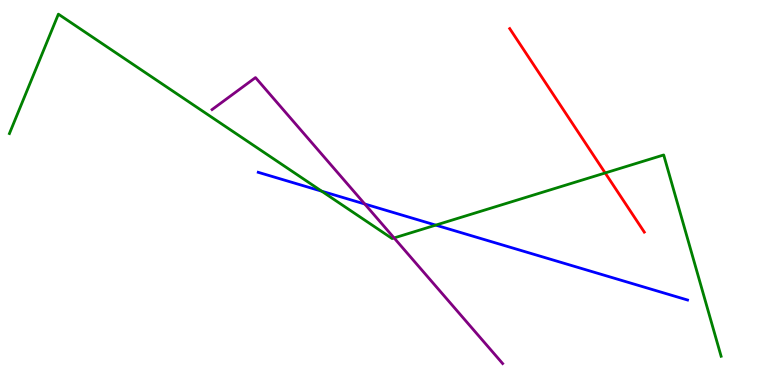[{'lines': ['blue', 'red'], 'intersections': []}, {'lines': ['green', 'red'], 'intersections': [{'x': 7.81, 'y': 5.51}]}, {'lines': ['purple', 'red'], 'intersections': []}, {'lines': ['blue', 'green'], 'intersections': [{'x': 4.15, 'y': 5.03}, {'x': 5.62, 'y': 4.15}]}, {'lines': ['blue', 'purple'], 'intersections': [{'x': 4.71, 'y': 4.7}]}, {'lines': ['green', 'purple'], 'intersections': [{'x': 5.09, 'y': 3.82}]}]